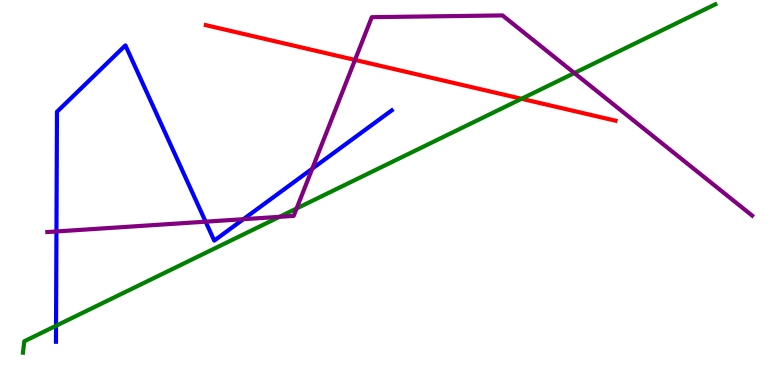[{'lines': ['blue', 'red'], 'intersections': []}, {'lines': ['green', 'red'], 'intersections': [{'x': 6.73, 'y': 7.43}]}, {'lines': ['purple', 'red'], 'intersections': [{'x': 4.58, 'y': 8.44}]}, {'lines': ['blue', 'green'], 'intersections': [{'x': 0.723, 'y': 1.54}]}, {'lines': ['blue', 'purple'], 'intersections': [{'x': 0.728, 'y': 3.99}, {'x': 2.65, 'y': 4.24}, {'x': 3.14, 'y': 4.31}, {'x': 4.03, 'y': 5.62}]}, {'lines': ['green', 'purple'], 'intersections': [{'x': 3.61, 'y': 4.37}, {'x': 3.83, 'y': 4.58}, {'x': 7.41, 'y': 8.1}]}]